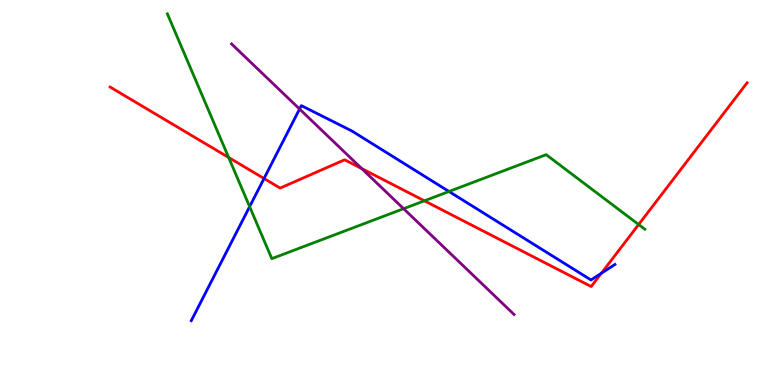[{'lines': ['blue', 'red'], 'intersections': [{'x': 3.41, 'y': 5.36}, {'x': 7.76, 'y': 2.9}]}, {'lines': ['green', 'red'], 'intersections': [{'x': 2.95, 'y': 5.91}, {'x': 5.48, 'y': 4.78}, {'x': 8.24, 'y': 4.17}]}, {'lines': ['purple', 'red'], 'intersections': [{'x': 4.67, 'y': 5.62}]}, {'lines': ['blue', 'green'], 'intersections': [{'x': 3.22, 'y': 4.63}, {'x': 5.79, 'y': 5.03}]}, {'lines': ['blue', 'purple'], 'intersections': [{'x': 3.87, 'y': 7.17}]}, {'lines': ['green', 'purple'], 'intersections': [{'x': 5.21, 'y': 4.58}]}]